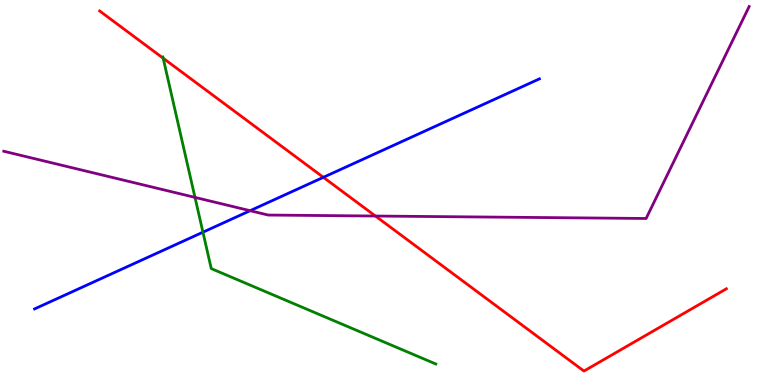[{'lines': ['blue', 'red'], 'intersections': [{'x': 4.17, 'y': 5.39}]}, {'lines': ['green', 'red'], 'intersections': [{'x': 2.11, 'y': 8.49}]}, {'lines': ['purple', 'red'], 'intersections': [{'x': 4.84, 'y': 4.39}]}, {'lines': ['blue', 'green'], 'intersections': [{'x': 2.62, 'y': 3.97}]}, {'lines': ['blue', 'purple'], 'intersections': [{'x': 3.23, 'y': 4.53}]}, {'lines': ['green', 'purple'], 'intersections': [{'x': 2.52, 'y': 4.87}]}]